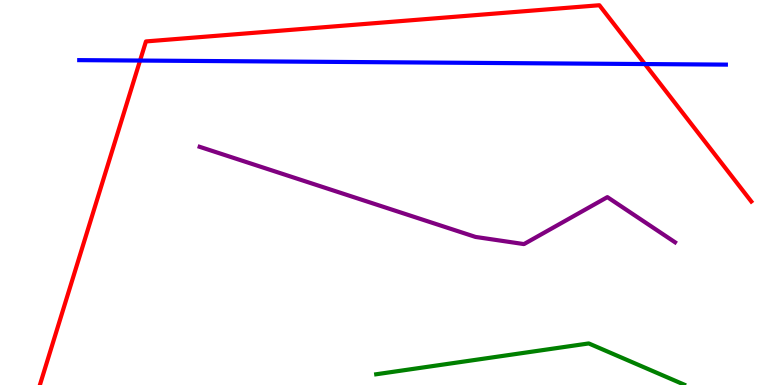[{'lines': ['blue', 'red'], 'intersections': [{'x': 1.81, 'y': 8.43}, {'x': 8.32, 'y': 8.34}]}, {'lines': ['green', 'red'], 'intersections': []}, {'lines': ['purple', 'red'], 'intersections': []}, {'lines': ['blue', 'green'], 'intersections': []}, {'lines': ['blue', 'purple'], 'intersections': []}, {'lines': ['green', 'purple'], 'intersections': []}]